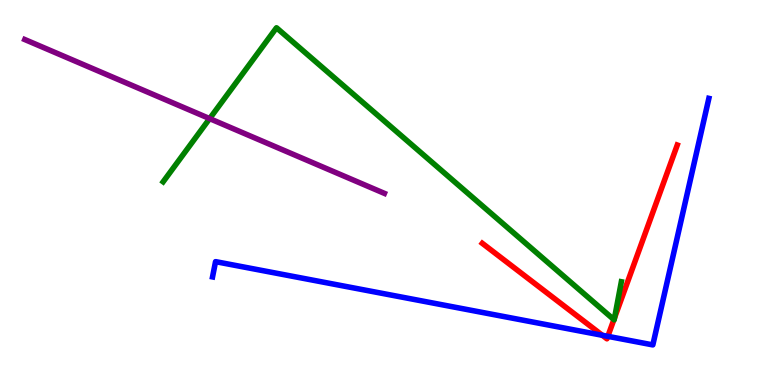[{'lines': ['blue', 'red'], 'intersections': [{'x': 7.77, 'y': 1.29}, {'x': 7.84, 'y': 1.26}]}, {'lines': ['green', 'red'], 'intersections': [{'x': 7.92, 'y': 1.7}, {'x': 7.93, 'y': 1.75}]}, {'lines': ['purple', 'red'], 'intersections': []}, {'lines': ['blue', 'green'], 'intersections': []}, {'lines': ['blue', 'purple'], 'intersections': []}, {'lines': ['green', 'purple'], 'intersections': [{'x': 2.71, 'y': 6.92}]}]